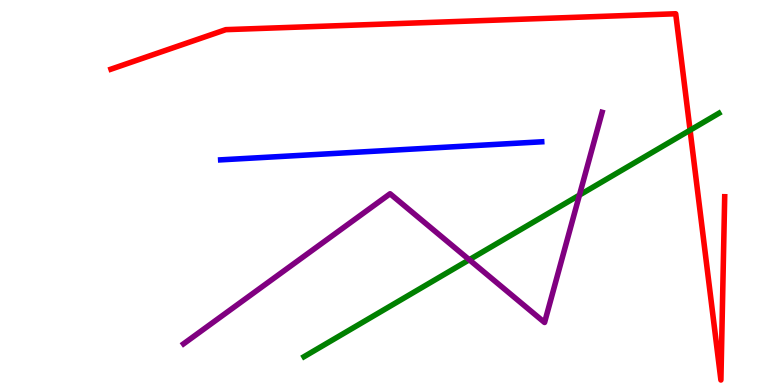[{'lines': ['blue', 'red'], 'intersections': []}, {'lines': ['green', 'red'], 'intersections': [{'x': 8.9, 'y': 6.62}]}, {'lines': ['purple', 'red'], 'intersections': []}, {'lines': ['blue', 'green'], 'intersections': []}, {'lines': ['blue', 'purple'], 'intersections': []}, {'lines': ['green', 'purple'], 'intersections': [{'x': 6.06, 'y': 3.25}, {'x': 7.48, 'y': 4.93}]}]